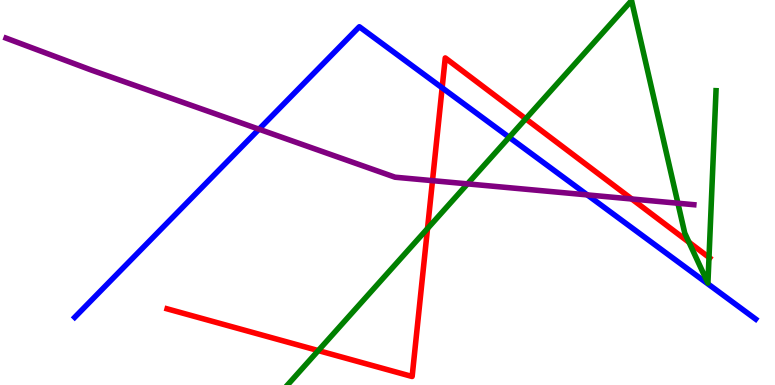[{'lines': ['blue', 'red'], 'intersections': [{'x': 5.71, 'y': 7.72}]}, {'lines': ['green', 'red'], 'intersections': [{'x': 4.11, 'y': 0.894}, {'x': 5.52, 'y': 4.06}, {'x': 6.78, 'y': 6.91}, {'x': 8.89, 'y': 3.71}, {'x': 9.15, 'y': 3.31}]}, {'lines': ['purple', 'red'], 'intersections': [{'x': 5.58, 'y': 5.31}, {'x': 8.15, 'y': 4.83}]}, {'lines': ['blue', 'green'], 'intersections': [{'x': 6.57, 'y': 6.43}]}, {'lines': ['blue', 'purple'], 'intersections': [{'x': 3.34, 'y': 6.64}, {'x': 7.58, 'y': 4.94}]}, {'lines': ['green', 'purple'], 'intersections': [{'x': 6.03, 'y': 5.22}, {'x': 8.75, 'y': 4.72}]}]